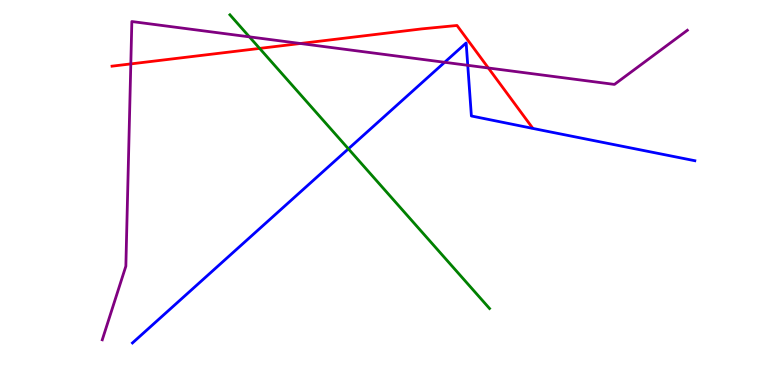[{'lines': ['blue', 'red'], 'intersections': []}, {'lines': ['green', 'red'], 'intersections': [{'x': 3.35, 'y': 8.74}]}, {'lines': ['purple', 'red'], 'intersections': [{'x': 1.69, 'y': 8.34}, {'x': 3.88, 'y': 8.87}, {'x': 6.3, 'y': 8.23}]}, {'lines': ['blue', 'green'], 'intersections': [{'x': 4.5, 'y': 6.13}]}, {'lines': ['blue', 'purple'], 'intersections': [{'x': 5.74, 'y': 8.38}, {'x': 6.04, 'y': 8.3}]}, {'lines': ['green', 'purple'], 'intersections': [{'x': 3.22, 'y': 9.04}]}]